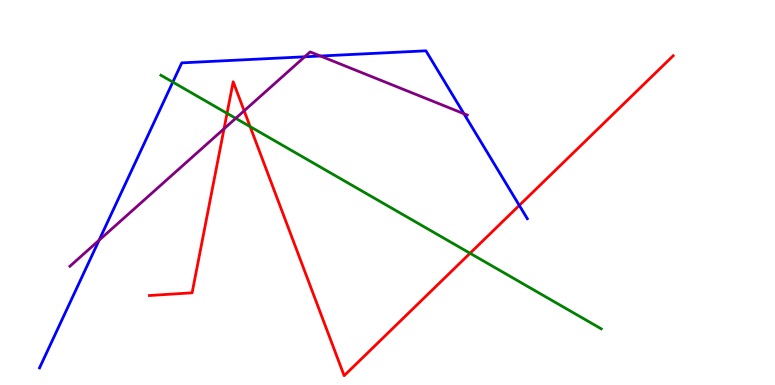[{'lines': ['blue', 'red'], 'intersections': [{'x': 6.7, 'y': 4.67}]}, {'lines': ['green', 'red'], 'intersections': [{'x': 2.93, 'y': 7.06}, {'x': 3.23, 'y': 6.71}, {'x': 6.07, 'y': 3.42}]}, {'lines': ['purple', 'red'], 'intersections': [{'x': 2.89, 'y': 6.66}, {'x': 3.15, 'y': 7.12}]}, {'lines': ['blue', 'green'], 'intersections': [{'x': 2.23, 'y': 7.87}]}, {'lines': ['blue', 'purple'], 'intersections': [{'x': 1.28, 'y': 3.76}, {'x': 3.93, 'y': 8.52}, {'x': 4.13, 'y': 8.54}, {'x': 5.99, 'y': 7.05}]}, {'lines': ['green', 'purple'], 'intersections': [{'x': 3.04, 'y': 6.93}]}]